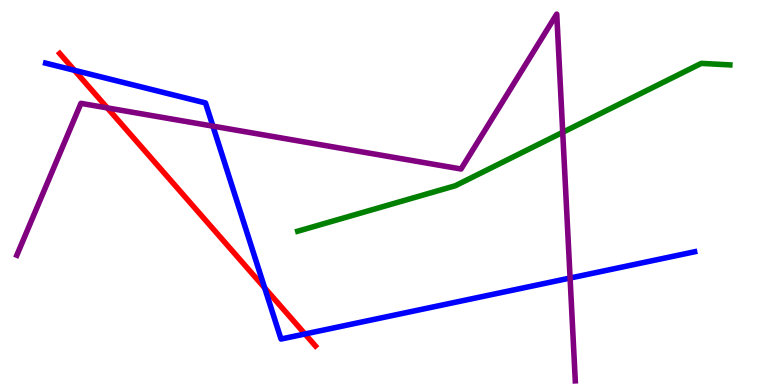[{'lines': ['blue', 'red'], 'intersections': [{'x': 0.96, 'y': 8.17}, {'x': 3.42, 'y': 2.52}, {'x': 3.94, 'y': 1.33}]}, {'lines': ['green', 'red'], 'intersections': []}, {'lines': ['purple', 'red'], 'intersections': [{'x': 1.38, 'y': 7.2}]}, {'lines': ['blue', 'green'], 'intersections': []}, {'lines': ['blue', 'purple'], 'intersections': [{'x': 2.75, 'y': 6.72}, {'x': 7.36, 'y': 2.78}]}, {'lines': ['green', 'purple'], 'intersections': [{'x': 7.26, 'y': 6.56}]}]